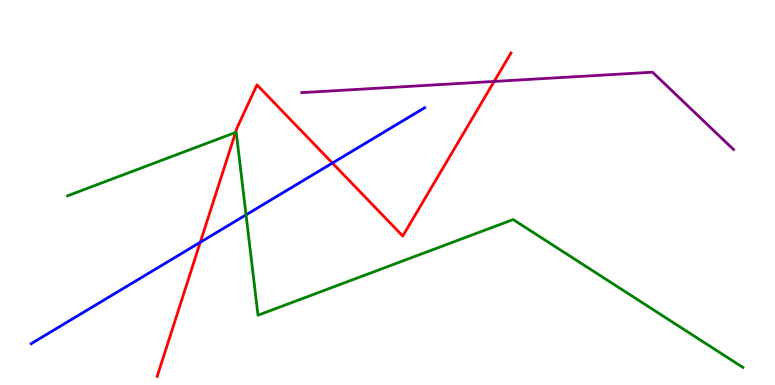[{'lines': ['blue', 'red'], 'intersections': [{'x': 2.58, 'y': 3.71}, {'x': 4.29, 'y': 5.76}]}, {'lines': ['green', 'red'], 'intersections': [{'x': 3.04, 'y': 6.56}]}, {'lines': ['purple', 'red'], 'intersections': [{'x': 6.38, 'y': 7.88}]}, {'lines': ['blue', 'green'], 'intersections': [{'x': 3.17, 'y': 4.42}]}, {'lines': ['blue', 'purple'], 'intersections': []}, {'lines': ['green', 'purple'], 'intersections': []}]